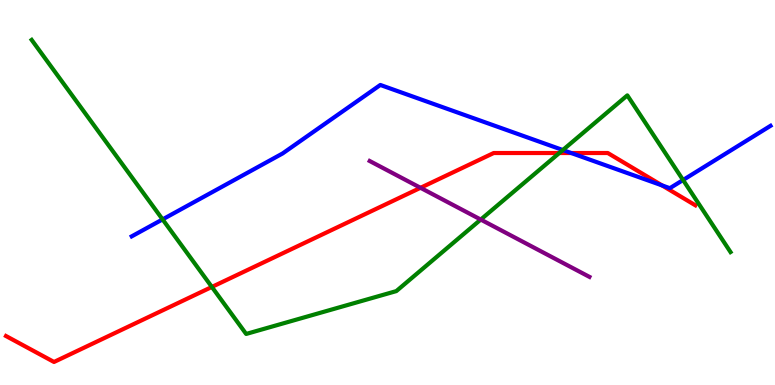[{'lines': ['blue', 'red'], 'intersections': [{'x': 7.37, 'y': 6.03}, {'x': 8.54, 'y': 5.18}]}, {'lines': ['green', 'red'], 'intersections': [{'x': 2.73, 'y': 2.55}, {'x': 7.22, 'y': 6.03}]}, {'lines': ['purple', 'red'], 'intersections': [{'x': 5.43, 'y': 5.12}]}, {'lines': ['blue', 'green'], 'intersections': [{'x': 2.1, 'y': 4.3}, {'x': 7.26, 'y': 6.1}, {'x': 8.81, 'y': 5.32}]}, {'lines': ['blue', 'purple'], 'intersections': []}, {'lines': ['green', 'purple'], 'intersections': [{'x': 6.2, 'y': 4.3}]}]